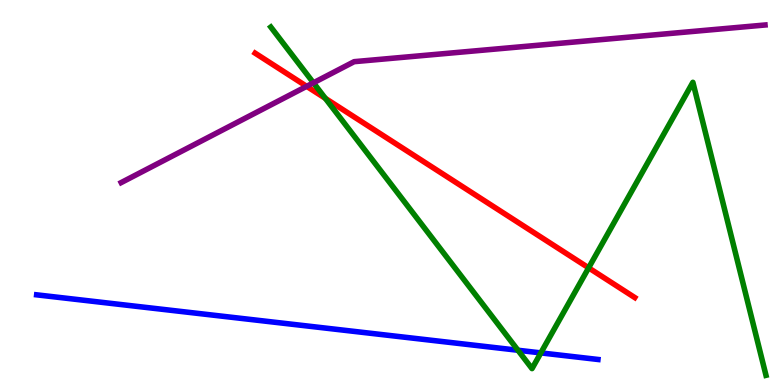[{'lines': ['blue', 'red'], 'intersections': []}, {'lines': ['green', 'red'], 'intersections': [{'x': 4.2, 'y': 7.45}, {'x': 7.6, 'y': 3.04}]}, {'lines': ['purple', 'red'], 'intersections': [{'x': 3.96, 'y': 7.76}]}, {'lines': ['blue', 'green'], 'intersections': [{'x': 6.68, 'y': 0.902}, {'x': 6.98, 'y': 0.834}]}, {'lines': ['blue', 'purple'], 'intersections': []}, {'lines': ['green', 'purple'], 'intersections': [{'x': 4.04, 'y': 7.85}]}]